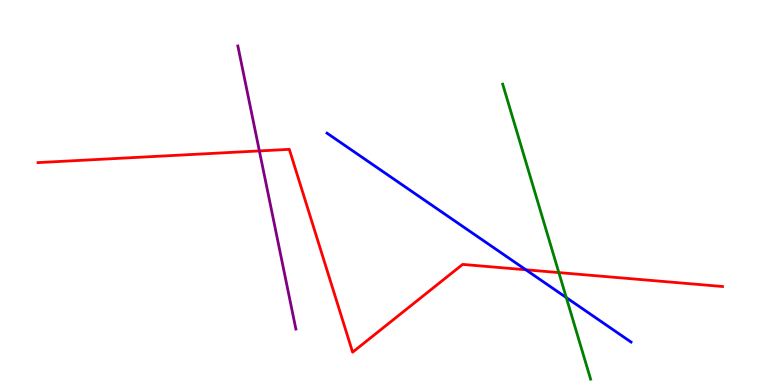[{'lines': ['blue', 'red'], 'intersections': [{'x': 6.79, 'y': 2.99}]}, {'lines': ['green', 'red'], 'intersections': [{'x': 7.21, 'y': 2.92}]}, {'lines': ['purple', 'red'], 'intersections': [{'x': 3.35, 'y': 6.08}]}, {'lines': ['blue', 'green'], 'intersections': [{'x': 7.31, 'y': 2.27}]}, {'lines': ['blue', 'purple'], 'intersections': []}, {'lines': ['green', 'purple'], 'intersections': []}]